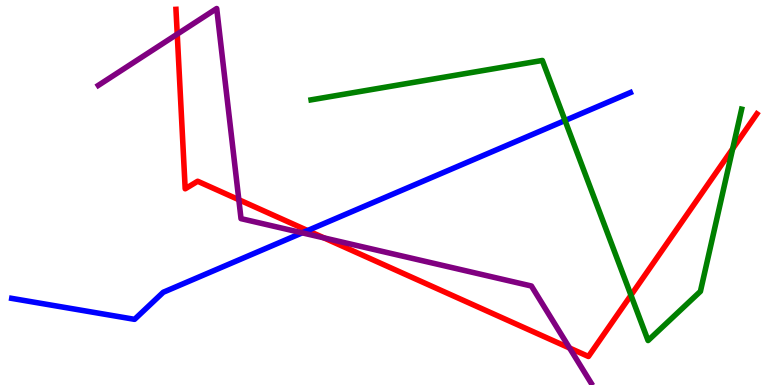[{'lines': ['blue', 'red'], 'intersections': [{'x': 3.97, 'y': 4.01}]}, {'lines': ['green', 'red'], 'intersections': [{'x': 8.14, 'y': 2.33}, {'x': 9.45, 'y': 6.14}]}, {'lines': ['purple', 'red'], 'intersections': [{'x': 2.29, 'y': 9.11}, {'x': 3.08, 'y': 4.81}, {'x': 4.18, 'y': 3.82}, {'x': 7.35, 'y': 0.96}]}, {'lines': ['blue', 'green'], 'intersections': [{'x': 7.29, 'y': 6.87}]}, {'lines': ['blue', 'purple'], 'intersections': [{'x': 3.9, 'y': 3.95}]}, {'lines': ['green', 'purple'], 'intersections': []}]